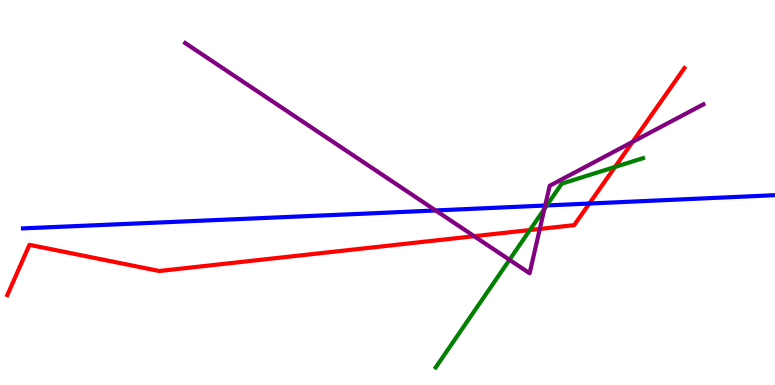[{'lines': ['blue', 'red'], 'intersections': [{'x': 7.6, 'y': 4.71}]}, {'lines': ['green', 'red'], 'intersections': [{'x': 6.84, 'y': 4.02}, {'x': 7.94, 'y': 5.66}]}, {'lines': ['purple', 'red'], 'intersections': [{'x': 6.12, 'y': 3.86}, {'x': 6.97, 'y': 4.05}, {'x': 8.16, 'y': 6.32}]}, {'lines': ['blue', 'green'], 'intersections': [{'x': 7.06, 'y': 4.66}]}, {'lines': ['blue', 'purple'], 'intersections': [{'x': 5.62, 'y': 4.53}, {'x': 7.03, 'y': 4.66}]}, {'lines': ['green', 'purple'], 'intersections': [{'x': 6.57, 'y': 3.25}, {'x': 7.02, 'y': 4.57}]}]